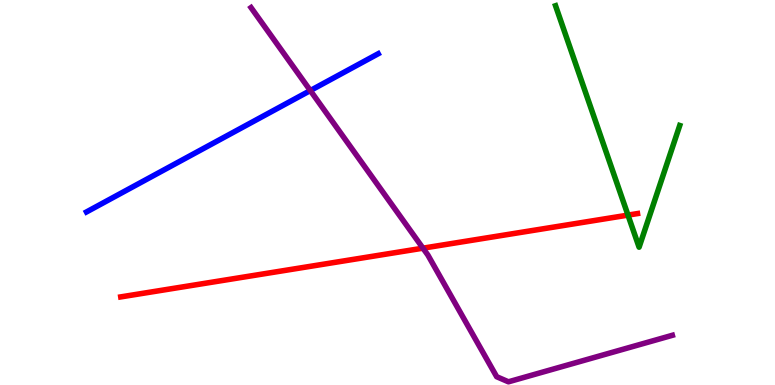[{'lines': ['blue', 'red'], 'intersections': []}, {'lines': ['green', 'red'], 'intersections': [{'x': 8.1, 'y': 4.41}]}, {'lines': ['purple', 'red'], 'intersections': [{'x': 5.46, 'y': 3.55}]}, {'lines': ['blue', 'green'], 'intersections': []}, {'lines': ['blue', 'purple'], 'intersections': [{'x': 4.0, 'y': 7.65}]}, {'lines': ['green', 'purple'], 'intersections': []}]